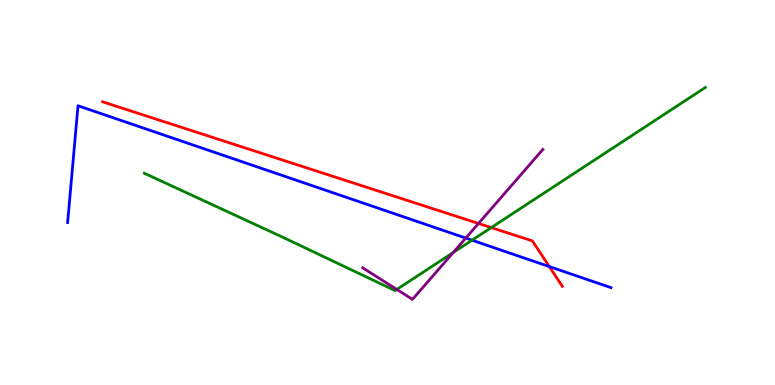[{'lines': ['blue', 'red'], 'intersections': [{'x': 7.09, 'y': 3.08}]}, {'lines': ['green', 'red'], 'intersections': [{'x': 6.34, 'y': 4.09}]}, {'lines': ['purple', 'red'], 'intersections': [{'x': 6.17, 'y': 4.2}]}, {'lines': ['blue', 'green'], 'intersections': [{'x': 6.09, 'y': 3.76}]}, {'lines': ['blue', 'purple'], 'intersections': [{'x': 6.01, 'y': 3.82}]}, {'lines': ['green', 'purple'], 'intersections': [{'x': 5.12, 'y': 2.48}, {'x': 5.85, 'y': 3.44}]}]